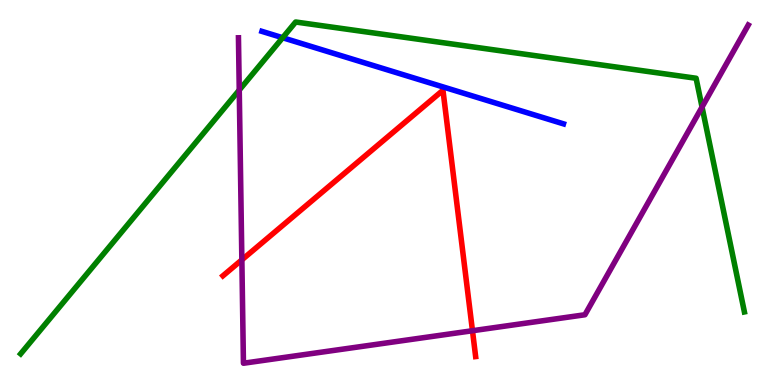[{'lines': ['blue', 'red'], 'intersections': []}, {'lines': ['green', 'red'], 'intersections': []}, {'lines': ['purple', 'red'], 'intersections': [{'x': 3.12, 'y': 3.25}, {'x': 6.1, 'y': 1.41}]}, {'lines': ['blue', 'green'], 'intersections': [{'x': 3.65, 'y': 9.02}]}, {'lines': ['blue', 'purple'], 'intersections': []}, {'lines': ['green', 'purple'], 'intersections': [{'x': 3.09, 'y': 7.66}, {'x': 9.06, 'y': 7.22}]}]